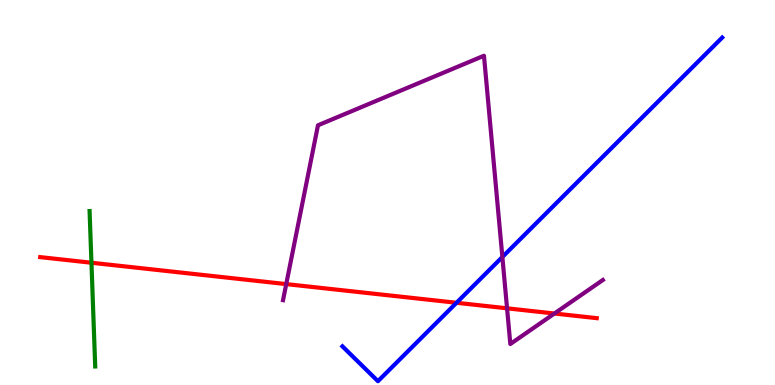[{'lines': ['blue', 'red'], 'intersections': [{'x': 5.89, 'y': 2.14}]}, {'lines': ['green', 'red'], 'intersections': [{'x': 1.18, 'y': 3.18}]}, {'lines': ['purple', 'red'], 'intersections': [{'x': 3.69, 'y': 2.62}, {'x': 6.54, 'y': 1.99}, {'x': 7.15, 'y': 1.86}]}, {'lines': ['blue', 'green'], 'intersections': []}, {'lines': ['blue', 'purple'], 'intersections': [{'x': 6.48, 'y': 3.32}]}, {'lines': ['green', 'purple'], 'intersections': []}]